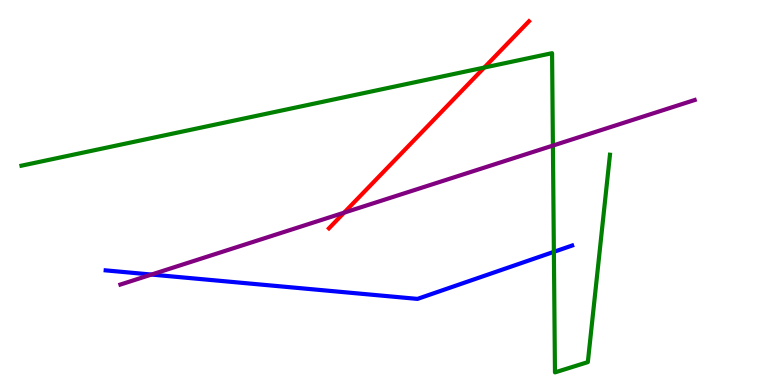[{'lines': ['blue', 'red'], 'intersections': []}, {'lines': ['green', 'red'], 'intersections': [{'x': 6.25, 'y': 8.25}]}, {'lines': ['purple', 'red'], 'intersections': [{'x': 4.44, 'y': 4.48}]}, {'lines': ['blue', 'green'], 'intersections': [{'x': 7.15, 'y': 3.46}]}, {'lines': ['blue', 'purple'], 'intersections': [{'x': 1.95, 'y': 2.87}]}, {'lines': ['green', 'purple'], 'intersections': [{'x': 7.13, 'y': 6.22}]}]